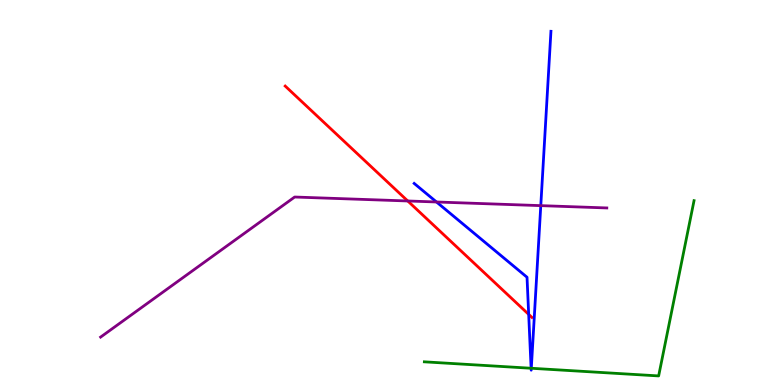[{'lines': ['blue', 'red'], 'intersections': [{'x': 6.82, 'y': 1.83}]}, {'lines': ['green', 'red'], 'intersections': []}, {'lines': ['purple', 'red'], 'intersections': [{'x': 5.26, 'y': 4.78}]}, {'lines': ['blue', 'green'], 'intersections': [{'x': 6.85, 'y': 0.435}, {'x': 6.86, 'y': 0.435}]}, {'lines': ['blue', 'purple'], 'intersections': [{'x': 5.63, 'y': 4.75}, {'x': 6.98, 'y': 4.66}]}, {'lines': ['green', 'purple'], 'intersections': []}]